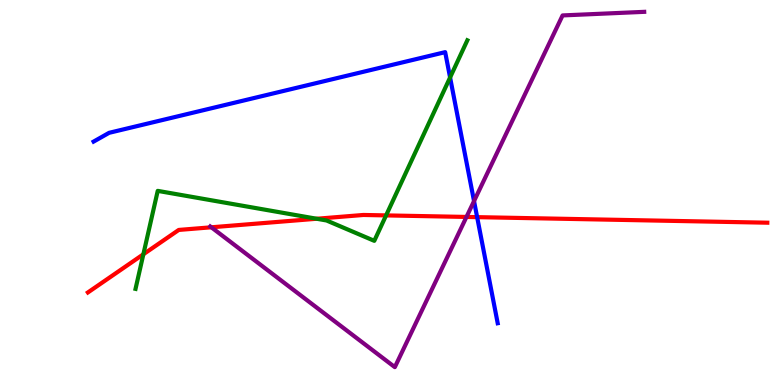[{'lines': ['blue', 'red'], 'intersections': [{'x': 6.16, 'y': 4.36}]}, {'lines': ['green', 'red'], 'intersections': [{'x': 1.85, 'y': 3.4}, {'x': 4.09, 'y': 4.32}, {'x': 4.98, 'y': 4.41}]}, {'lines': ['purple', 'red'], 'intersections': [{'x': 2.73, 'y': 4.1}, {'x': 6.02, 'y': 4.37}]}, {'lines': ['blue', 'green'], 'intersections': [{'x': 5.81, 'y': 7.99}]}, {'lines': ['blue', 'purple'], 'intersections': [{'x': 6.12, 'y': 4.78}]}, {'lines': ['green', 'purple'], 'intersections': []}]